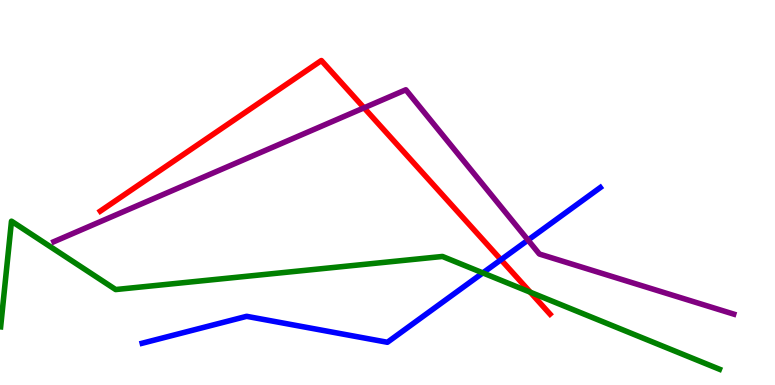[{'lines': ['blue', 'red'], 'intersections': [{'x': 6.46, 'y': 3.25}]}, {'lines': ['green', 'red'], 'intersections': [{'x': 6.84, 'y': 2.41}]}, {'lines': ['purple', 'red'], 'intersections': [{'x': 4.7, 'y': 7.2}]}, {'lines': ['blue', 'green'], 'intersections': [{'x': 6.23, 'y': 2.91}]}, {'lines': ['blue', 'purple'], 'intersections': [{'x': 6.81, 'y': 3.76}]}, {'lines': ['green', 'purple'], 'intersections': []}]